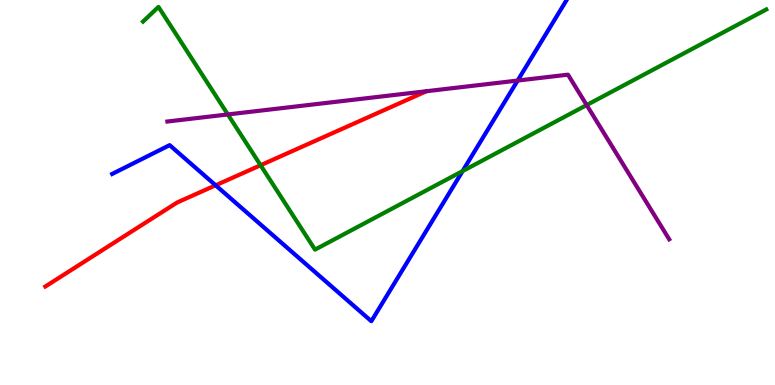[{'lines': ['blue', 'red'], 'intersections': [{'x': 2.78, 'y': 5.19}]}, {'lines': ['green', 'red'], 'intersections': [{'x': 3.36, 'y': 5.71}]}, {'lines': ['purple', 'red'], 'intersections': []}, {'lines': ['blue', 'green'], 'intersections': [{'x': 5.97, 'y': 5.56}]}, {'lines': ['blue', 'purple'], 'intersections': [{'x': 6.68, 'y': 7.91}]}, {'lines': ['green', 'purple'], 'intersections': [{'x': 2.94, 'y': 7.03}, {'x': 7.57, 'y': 7.27}]}]